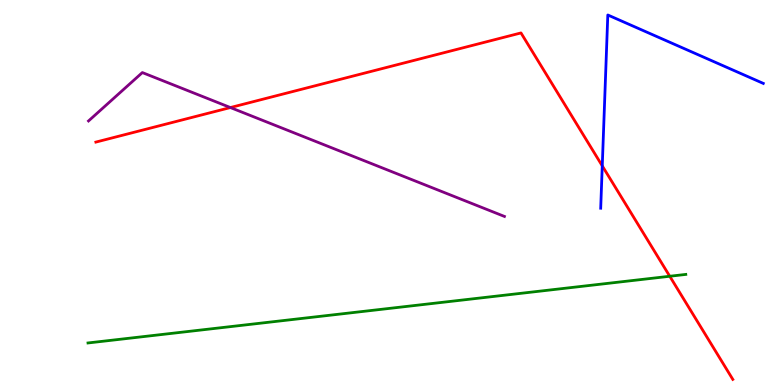[{'lines': ['blue', 'red'], 'intersections': [{'x': 7.77, 'y': 5.69}]}, {'lines': ['green', 'red'], 'intersections': [{'x': 8.64, 'y': 2.82}]}, {'lines': ['purple', 'red'], 'intersections': [{'x': 2.97, 'y': 7.21}]}, {'lines': ['blue', 'green'], 'intersections': []}, {'lines': ['blue', 'purple'], 'intersections': []}, {'lines': ['green', 'purple'], 'intersections': []}]